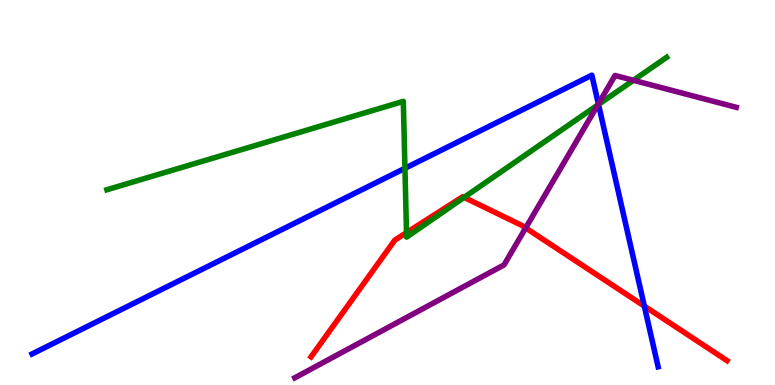[{'lines': ['blue', 'red'], 'intersections': [{'x': 8.31, 'y': 2.05}]}, {'lines': ['green', 'red'], 'intersections': [{'x': 5.25, 'y': 3.96}, {'x': 5.99, 'y': 4.87}]}, {'lines': ['purple', 'red'], 'intersections': [{'x': 6.78, 'y': 4.08}]}, {'lines': ['blue', 'green'], 'intersections': [{'x': 5.23, 'y': 5.63}, {'x': 7.72, 'y': 7.29}]}, {'lines': ['blue', 'purple'], 'intersections': [{'x': 7.72, 'y': 7.3}]}, {'lines': ['green', 'purple'], 'intersections': [{'x': 7.71, 'y': 7.27}, {'x': 8.17, 'y': 7.91}]}]